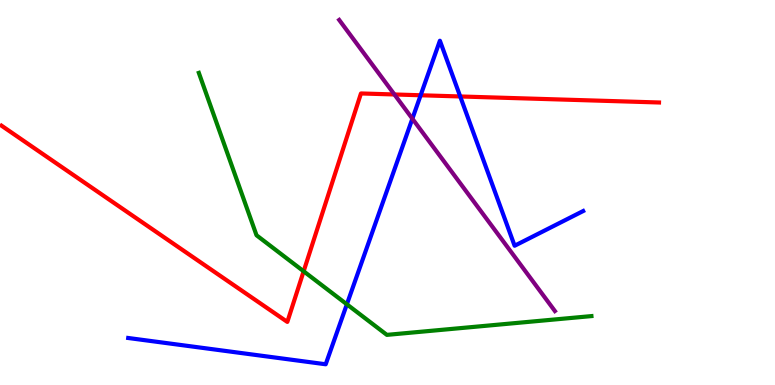[{'lines': ['blue', 'red'], 'intersections': [{'x': 5.43, 'y': 7.53}, {'x': 5.94, 'y': 7.49}]}, {'lines': ['green', 'red'], 'intersections': [{'x': 3.92, 'y': 2.95}]}, {'lines': ['purple', 'red'], 'intersections': [{'x': 5.09, 'y': 7.55}]}, {'lines': ['blue', 'green'], 'intersections': [{'x': 4.48, 'y': 2.1}]}, {'lines': ['blue', 'purple'], 'intersections': [{'x': 5.32, 'y': 6.92}]}, {'lines': ['green', 'purple'], 'intersections': []}]